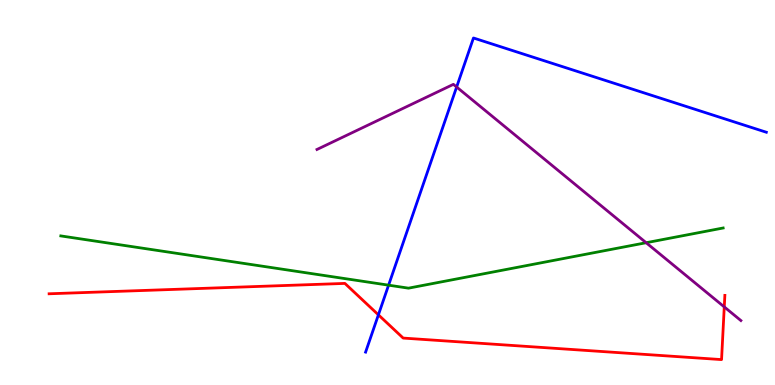[{'lines': ['blue', 'red'], 'intersections': [{'x': 4.88, 'y': 1.82}]}, {'lines': ['green', 'red'], 'intersections': []}, {'lines': ['purple', 'red'], 'intersections': [{'x': 9.35, 'y': 2.03}]}, {'lines': ['blue', 'green'], 'intersections': [{'x': 5.01, 'y': 2.59}]}, {'lines': ['blue', 'purple'], 'intersections': [{'x': 5.89, 'y': 7.74}]}, {'lines': ['green', 'purple'], 'intersections': [{'x': 8.34, 'y': 3.7}]}]